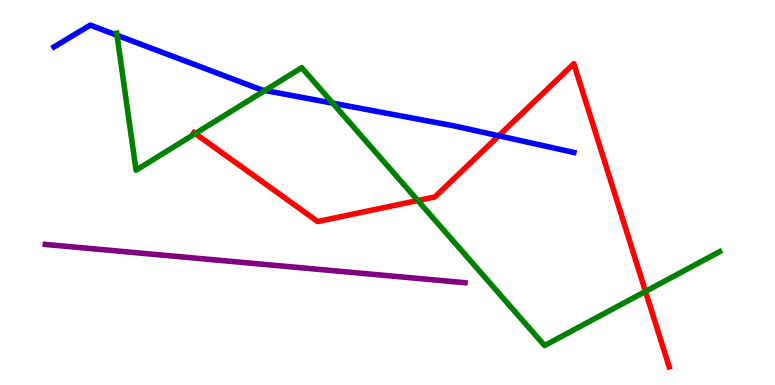[{'lines': ['blue', 'red'], 'intersections': [{'x': 6.44, 'y': 6.47}]}, {'lines': ['green', 'red'], 'intersections': [{'x': 2.52, 'y': 6.53}, {'x': 5.39, 'y': 4.79}, {'x': 8.33, 'y': 2.43}]}, {'lines': ['purple', 'red'], 'intersections': []}, {'lines': ['blue', 'green'], 'intersections': [{'x': 1.51, 'y': 9.08}, {'x': 3.42, 'y': 7.65}, {'x': 4.29, 'y': 7.32}]}, {'lines': ['blue', 'purple'], 'intersections': []}, {'lines': ['green', 'purple'], 'intersections': []}]